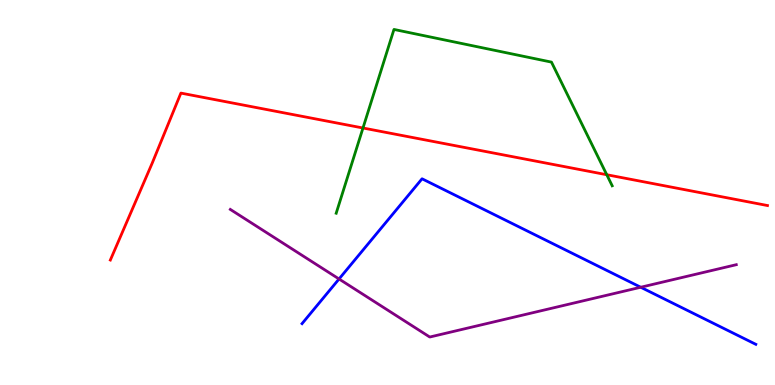[{'lines': ['blue', 'red'], 'intersections': []}, {'lines': ['green', 'red'], 'intersections': [{'x': 4.68, 'y': 6.68}, {'x': 7.83, 'y': 5.46}]}, {'lines': ['purple', 'red'], 'intersections': []}, {'lines': ['blue', 'green'], 'intersections': []}, {'lines': ['blue', 'purple'], 'intersections': [{'x': 4.37, 'y': 2.75}, {'x': 8.27, 'y': 2.54}]}, {'lines': ['green', 'purple'], 'intersections': []}]